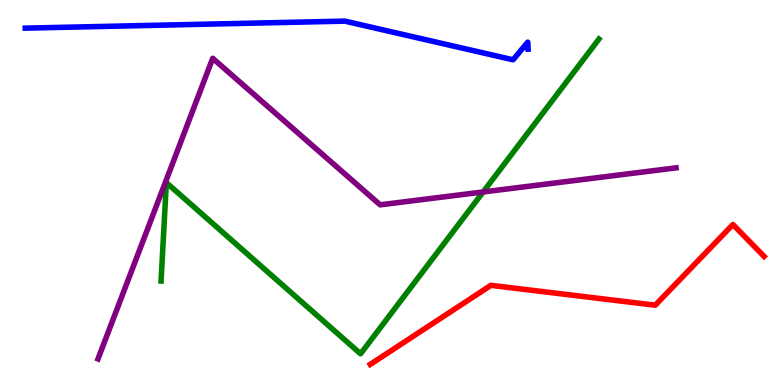[{'lines': ['blue', 'red'], 'intersections': []}, {'lines': ['green', 'red'], 'intersections': []}, {'lines': ['purple', 'red'], 'intersections': []}, {'lines': ['blue', 'green'], 'intersections': []}, {'lines': ['blue', 'purple'], 'intersections': []}, {'lines': ['green', 'purple'], 'intersections': [{'x': 6.23, 'y': 5.01}]}]